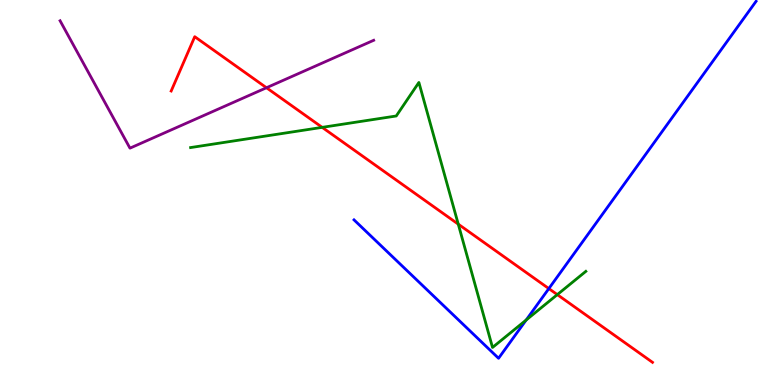[{'lines': ['blue', 'red'], 'intersections': [{'x': 7.08, 'y': 2.5}]}, {'lines': ['green', 'red'], 'intersections': [{'x': 4.16, 'y': 6.69}, {'x': 5.91, 'y': 4.18}, {'x': 7.19, 'y': 2.35}]}, {'lines': ['purple', 'red'], 'intersections': [{'x': 3.44, 'y': 7.72}]}, {'lines': ['blue', 'green'], 'intersections': [{'x': 6.79, 'y': 1.69}]}, {'lines': ['blue', 'purple'], 'intersections': []}, {'lines': ['green', 'purple'], 'intersections': []}]